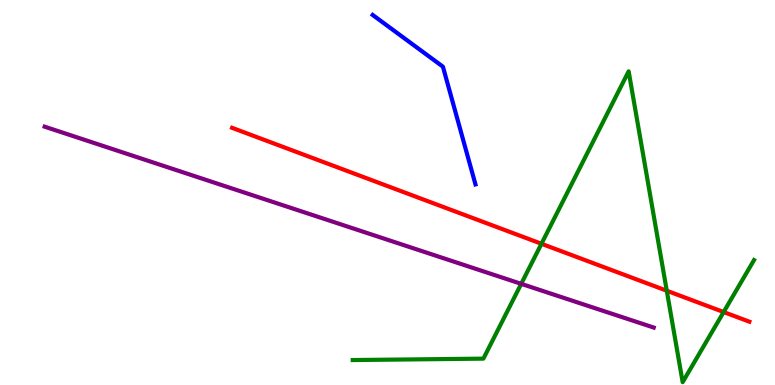[{'lines': ['blue', 'red'], 'intersections': []}, {'lines': ['green', 'red'], 'intersections': [{'x': 6.99, 'y': 3.67}, {'x': 8.6, 'y': 2.45}, {'x': 9.34, 'y': 1.89}]}, {'lines': ['purple', 'red'], 'intersections': []}, {'lines': ['blue', 'green'], 'intersections': []}, {'lines': ['blue', 'purple'], 'intersections': []}, {'lines': ['green', 'purple'], 'intersections': [{'x': 6.73, 'y': 2.63}]}]